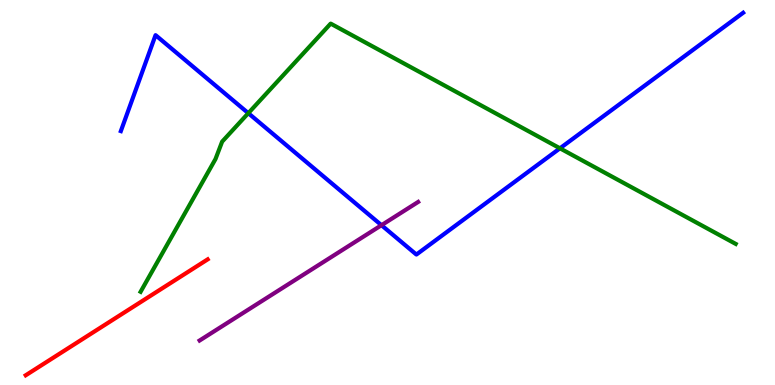[{'lines': ['blue', 'red'], 'intersections': []}, {'lines': ['green', 'red'], 'intersections': []}, {'lines': ['purple', 'red'], 'intersections': []}, {'lines': ['blue', 'green'], 'intersections': [{'x': 3.2, 'y': 7.06}, {'x': 7.23, 'y': 6.15}]}, {'lines': ['blue', 'purple'], 'intersections': [{'x': 4.92, 'y': 4.15}]}, {'lines': ['green', 'purple'], 'intersections': []}]